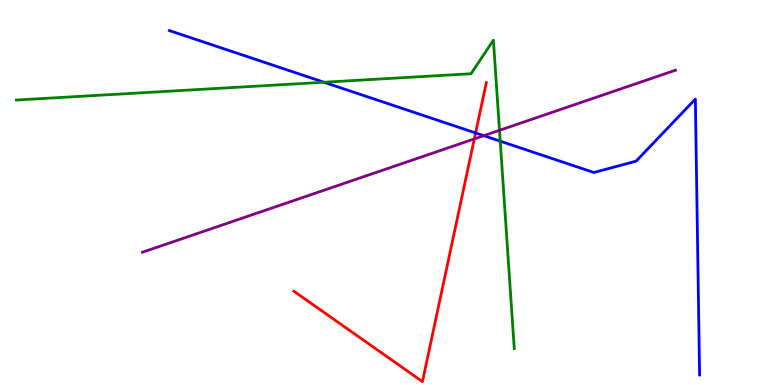[{'lines': ['blue', 'red'], 'intersections': [{'x': 6.14, 'y': 6.55}]}, {'lines': ['green', 'red'], 'intersections': []}, {'lines': ['purple', 'red'], 'intersections': [{'x': 6.12, 'y': 6.39}]}, {'lines': ['blue', 'green'], 'intersections': [{'x': 4.18, 'y': 7.86}, {'x': 6.45, 'y': 6.33}]}, {'lines': ['blue', 'purple'], 'intersections': [{'x': 6.24, 'y': 6.48}]}, {'lines': ['green', 'purple'], 'intersections': [{'x': 6.45, 'y': 6.62}]}]